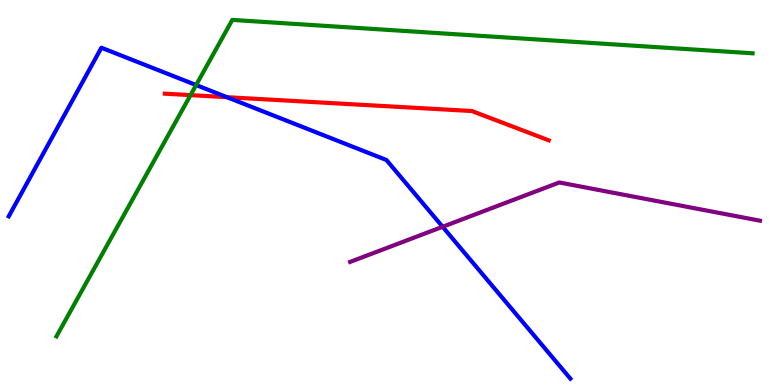[{'lines': ['blue', 'red'], 'intersections': [{'x': 2.93, 'y': 7.48}]}, {'lines': ['green', 'red'], 'intersections': [{'x': 2.46, 'y': 7.53}]}, {'lines': ['purple', 'red'], 'intersections': []}, {'lines': ['blue', 'green'], 'intersections': [{'x': 2.53, 'y': 7.79}]}, {'lines': ['blue', 'purple'], 'intersections': [{'x': 5.71, 'y': 4.11}]}, {'lines': ['green', 'purple'], 'intersections': []}]